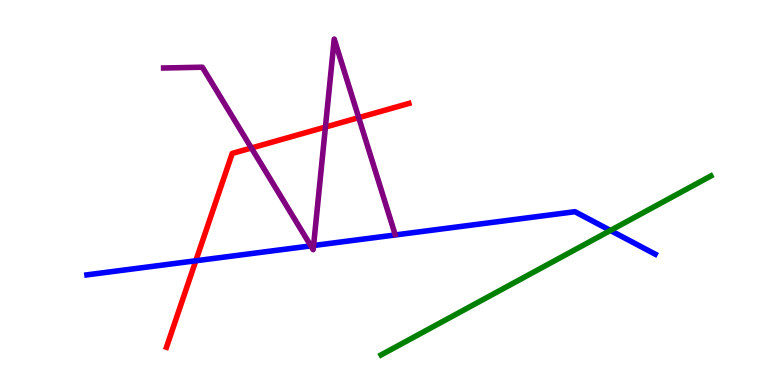[{'lines': ['blue', 'red'], 'intersections': [{'x': 2.53, 'y': 3.23}]}, {'lines': ['green', 'red'], 'intersections': []}, {'lines': ['purple', 'red'], 'intersections': [{'x': 3.24, 'y': 6.16}, {'x': 4.2, 'y': 6.7}, {'x': 4.63, 'y': 6.94}]}, {'lines': ['blue', 'green'], 'intersections': [{'x': 7.88, 'y': 4.01}]}, {'lines': ['blue', 'purple'], 'intersections': [{'x': 4.01, 'y': 3.61}, {'x': 4.05, 'y': 3.62}]}, {'lines': ['green', 'purple'], 'intersections': []}]